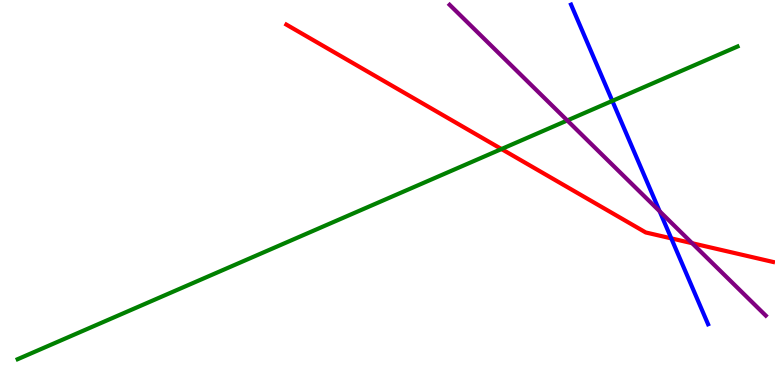[{'lines': ['blue', 'red'], 'intersections': [{'x': 8.66, 'y': 3.81}]}, {'lines': ['green', 'red'], 'intersections': [{'x': 6.47, 'y': 6.13}]}, {'lines': ['purple', 'red'], 'intersections': [{'x': 8.93, 'y': 3.68}]}, {'lines': ['blue', 'green'], 'intersections': [{'x': 7.9, 'y': 7.38}]}, {'lines': ['blue', 'purple'], 'intersections': [{'x': 8.51, 'y': 4.51}]}, {'lines': ['green', 'purple'], 'intersections': [{'x': 7.32, 'y': 6.87}]}]